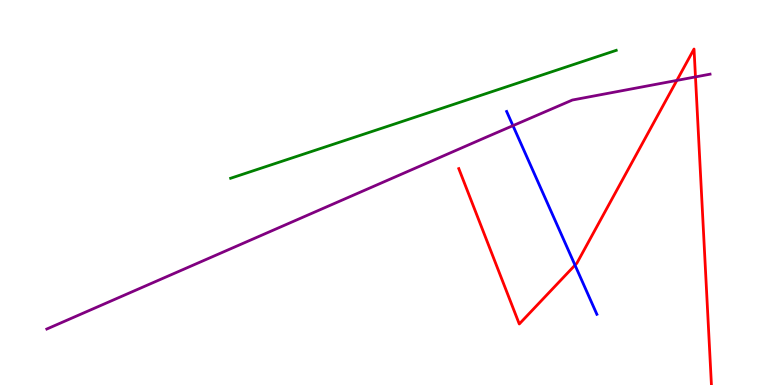[{'lines': ['blue', 'red'], 'intersections': [{'x': 7.42, 'y': 3.11}]}, {'lines': ['green', 'red'], 'intersections': []}, {'lines': ['purple', 'red'], 'intersections': [{'x': 8.73, 'y': 7.91}, {'x': 8.97, 'y': 8.0}]}, {'lines': ['blue', 'green'], 'intersections': []}, {'lines': ['blue', 'purple'], 'intersections': [{'x': 6.62, 'y': 6.74}]}, {'lines': ['green', 'purple'], 'intersections': []}]